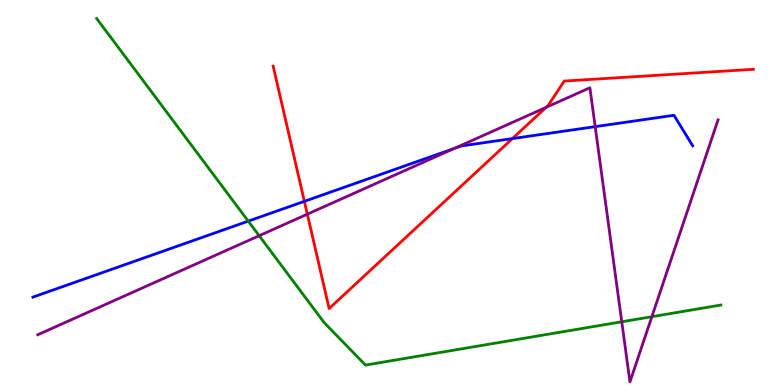[{'lines': ['blue', 'red'], 'intersections': [{'x': 3.93, 'y': 4.77}, {'x': 6.61, 'y': 6.4}]}, {'lines': ['green', 'red'], 'intersections': []}, {'lines': ['purple', 'red'], 'intersections': [{'x': 3.97, 'y': 4.44}, {'x': 7.05, 'y': 7.21}]}, {'lines': ['blue', 'green'], 'intersections': [{'x': 3.2, 'y': 4.26}]}, {'lines': ['blue', 'purple'], 'intersections': [{'x': 5.86, 'y': 6.14}, {'x': 7.68, 'y': 6.71}]}, {'lines': ['green', 'purple'], 'intersections': [{'x': 3.34, 'y': 3.88}, {'x': 8.02, 'y': 1.64}, {'x': 8.41, 'y': 1.77}]}]